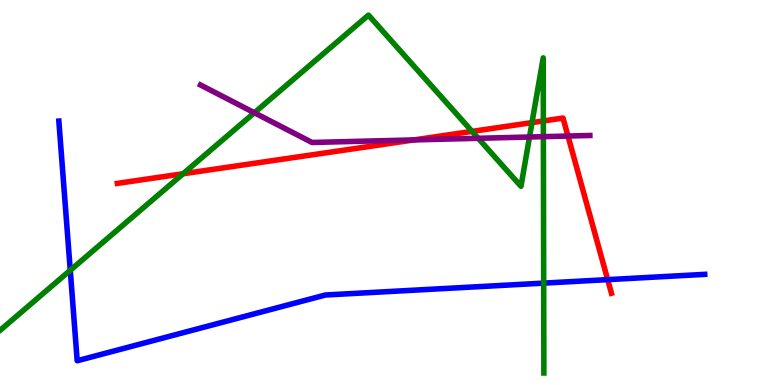[{'lines': ['blue', 'red'], 'intersections': [{'x': 7.84, 'y': 2.74}]}, {'lines': ['green', 'red'], 'intersections': [{'x': 2.36, 'y': 5.49}, {'x': 6.09, 'y': 6.59}, {'x': 6.86, 'y': 6.82}, {'x': 7.01, 'y': 6.86}]}, {'lines': ['purple', 'red'], 'intersections': [{'x': 5.34, 'y': 6.37}, {'x': 7.33, 'y': 6.47}]}, {'lines': ['blue', 'green'], 'intersections': [{'x': 0.907, 'y': 2.98}, {'x': 7.02, 'y': 2.65}]}, {'lines': ['blue', 'purple'], 'intersections': []}, {'lines': ['green', 'purple'], 'intersections': [{'x': 3.28, 'y': 7.07}, {'x': 6.17, 'y': 6.41}, {'x': 6.83, 'y': 6.44}, {'x': 7.01, 'y': 6.45}]}]